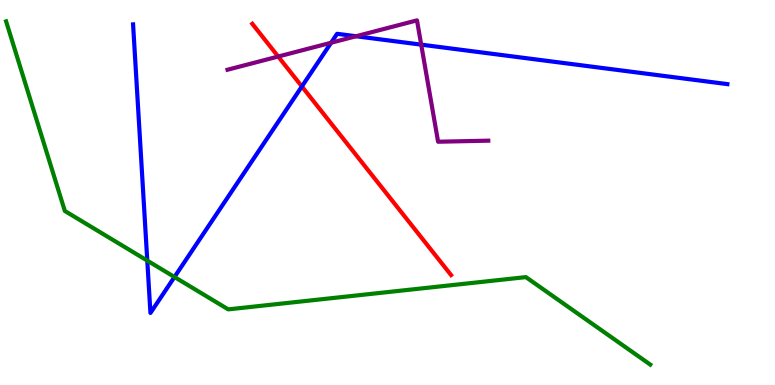[{'lines': ['blue', 'red'], 'intersections': [{'x': 3.9, 'y': 7.75}]}, {'lines': ['green', 'red'], 'intersections': []}, {'lines': ['purple', 'red'], 'intersections': [{'x': 3.59, 'y': 8.53}]}, {'lines': ['blue', 'green'], 'intersections': [{'x': 1.9, 'y': 3.23}, {'x': 2.25, 'y': 2.81}]}, {'lines': ['blue', 'purple'], 'intersections': [{'x': 4.27, 'y': 8.89}, {'x': 4.59, 'y': 9.06}, {'x': 5.43, 'y': 8.84}]}, {'lines': ['green', 'purple'], 'intersections': []}]